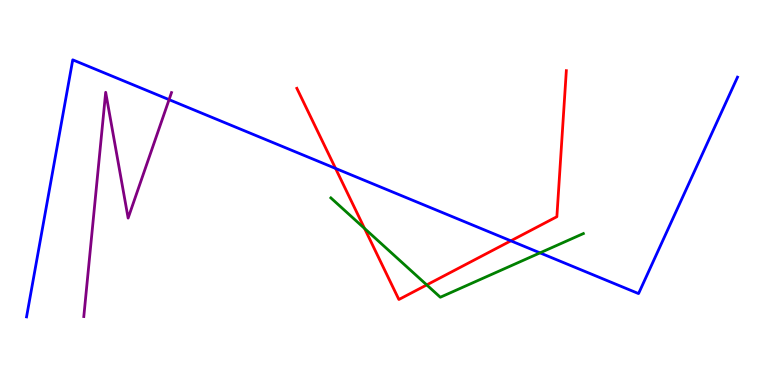[{'lines': ['blue', 'red'], 'intersections': [{'x': 4.33, 'y': 5.63}, {'x': 6.59, 'y': 3.74}]}, {'lines': ['green', 'red'], 'intersections': [{'x': 4.7, 'y': 4.07}, {'x': 5.51, 'y': 2.6}]}, {'lines': ['purple', 'red'], 'intersections': []}, {'lines': ['blue', 'green'], 'intersections': [{'x': 6.97, 'y': 3.43}]}, {'lines': ['blue', 'purple'], 'intersections': [{'x': 2.18, 'y': 7.41}]}, {'lines': ['green', 'purple'], 'intersections': []}]